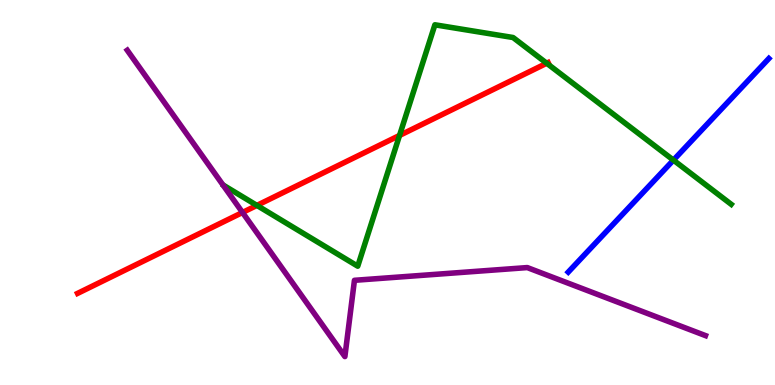[{'lines': ['blue', 'red'], 'intersections': []}, {'lines': ['green', 'red'], 'intersections': [{'x': 3.31, 'y': 4.66}, {'x': 5.16, 'y': 6.48}, {'x': 7.05, 'y': 8.36}]}, {'lines': ['purple', 'red'], 'intersections': [{'x': 3.13, 'y': 4.48}]}, {'lines': ['blue', 'green'], 'intersections': [{'x': 8.69, 'y': 5.84}]}, {'lines': ['blue', 'purple'], 'intersections': []}, {'lines': ['green', 'purple'], 'intersections': []}]